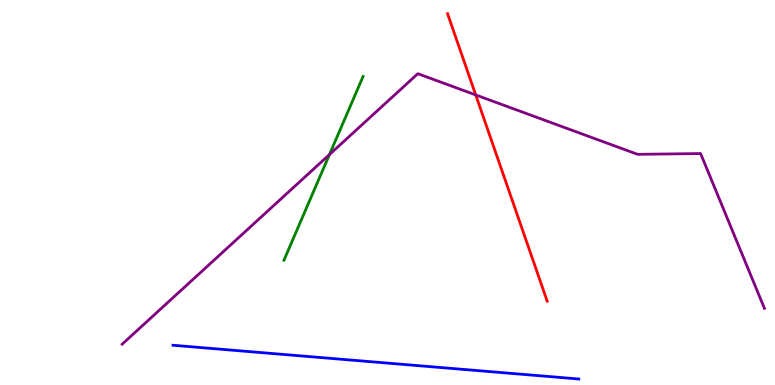[{'lines': ['blue', 'red'], 'intersections': []}, {'lines': ['green', 'red'], 'intersections': []}, {'lines': ['purple', 'red'], 'intersections': [{'x': 6.14, 'y': 7.53}]}, {'lines': ['blue', 'green'], 'intersections': []}, {'lines': ['blue', 'purple'], 'intersections': []}, {'lines': ['green', 'purple'], 'intersections': [{'x': 4.25, 'y': 5.99}]}]